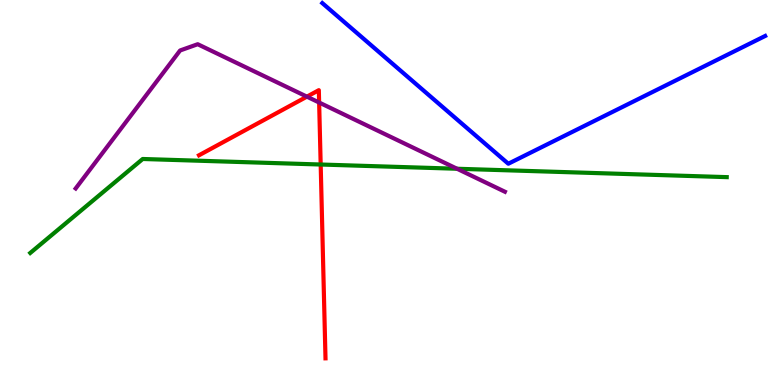[{'lines': ['blue', 'red'], 'intersections': []}, {'lines': ['green', 'red'], 'intersections': [{'x': 4.14, 'y': 5.73}]}, {'lines': ['purple', 'red'], 'intersections': [{'x': 3.96, 'y': 7.49}, {'x': 4.12, 'y': 7.34}]}, {'lines': ['blue', 'green'], 'intersections': []}, {'lines': ['blue', 'purple'], 'intersections': []}, {'lines': ['green', 'purple'], 'intersections': [{'x': 5.9, 'y': 5.62}]}]